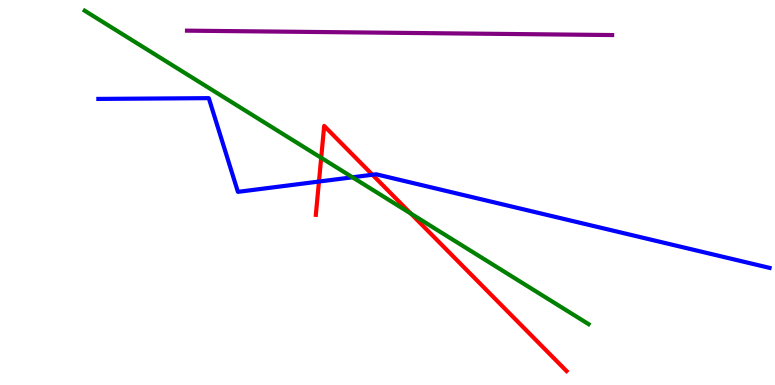[{'lines': ['blue', 'red'], 'intersections': [{'x': 4.12, 'y': 5.28}, {'x': 4.81, 'y': 5.46}]}, {'lines': ['green', 'red'], 'intersections': [{'x': 4.14, 'y': 5.9}, {'x': 5.3, 'y': 4.45}]}, {'lines': ['purple', 'red'], 'intersections': []}, {'lines': ['blue', 'green'], 'intersections': [{'x': 4.55, 'y': 5.4}]}, {'lines': ['blue', 'purple'], 'intersections': []}, {'lines': ['green', 'purple'], 'intersections': []}]